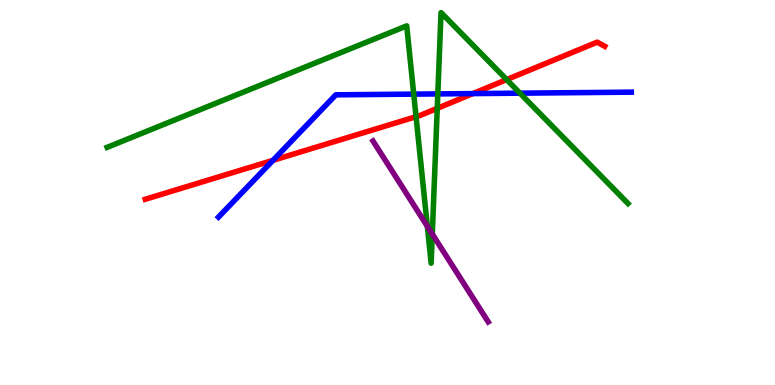[{'lines': ['blue', 'red'], 'intersections': [{'x': 3.52, 'y': 5.84}, {'x': 6.1, 'y': 7.57}]}, {'lines': ['green', 'red'], 'intersections': [{'x': 5.37, 'y': 6.97}, {'x': 5.64, 'y': 7.19}, {'x': 6.54, 'y': 7.93}]}, {'lines': ['purple', 'red'], 'intersections': []}, {'lines': ['blue', 'green'], 'intersections': [{'x': 5.34, 'y': 7.56}, {'x': 5.65, 'y': 7.56}, {'x': 6.71, 'y': 7.58}]}, {'lines': ['blue', 'purple'], 'intersections': []}, {'lines': ['green', 'purple'], 'intersections': [{'x': 5.51, 'y': 4.12}, {'x': 5.58, 'y': 3.92}]}]